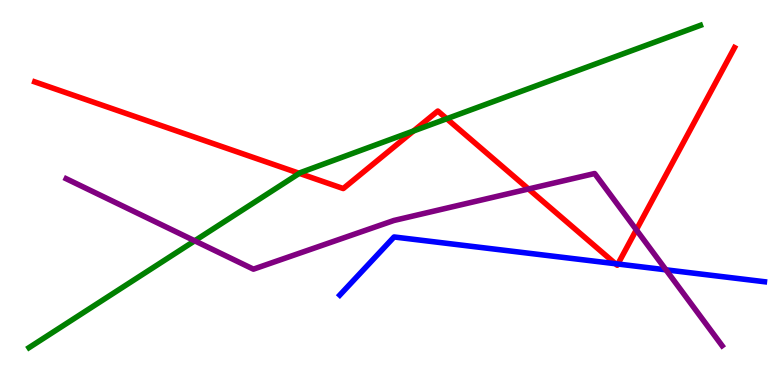[{'lines': ['blue', 'red'], 'intersections': [{'x': 7.94, 'y': 3.15}, {'x': 7.97, 'y': 3.14}]}, {'lines': ['green', 'red'], 'intersections': [{'x': 3.86, 'y': 5.5}, {'x': 5.34, 'y': 6.6}, {'x': 5.76, 'y': 6.92}]}, {'lines': ['purple', 'red'], 'intersections': [{'x': 6.82, 'y': 5.09}, {'x': 8.21, 'y': 4.03}]}, {'lines': ['blue', 'green'], 'intersections': []}, {'lines': ['blue', 'purple'], 'intersections': [{'x': 8.59, 'y': 2.99}]}, {'lines': ['green', 'purple'], 'intersections': [{'x': 2.51, 'y': 3.75}]}]